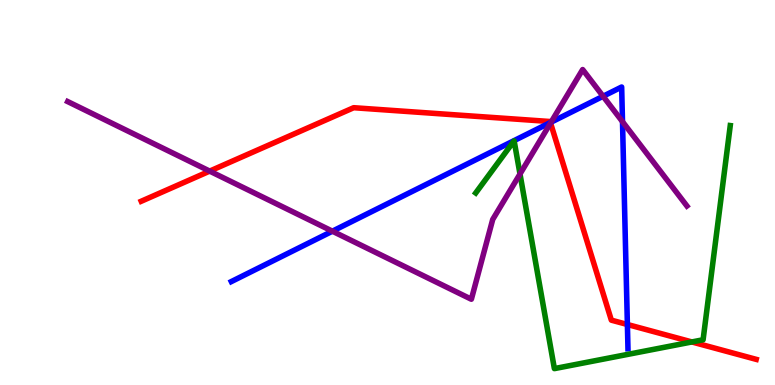[{'lines': ['blue', 'red'], 'intersections': [{'x': 7.1, 'y': 6.82}, {'x': 8.1, 'y': 1.57}]}, {'lines': ['green', 'red'], 'intersections': [{'x': 8.93, 'y': 1.12}]}, {'lines': ['purple', 'red'], 'intersections': [{'x': 2.71, 'y': 5.56}, {'x': 7.1, 'y': 6.8}]}, {'lines': ['blue', 'green'], 'intersections': []}, {'lines': ['blue', 'purple'], 'intersections': [{'x': 4.29, 'y': 3.99}, {'x': 7.11, 'y': 6.83}, {'x': 7.78, 'y': 7.5}, {'x': 8.03, 'y': 6.84}]}, {'lines': ['green', 'purple'], 'intersections': [{'x': 6.71, 'y': 5.48}]}]